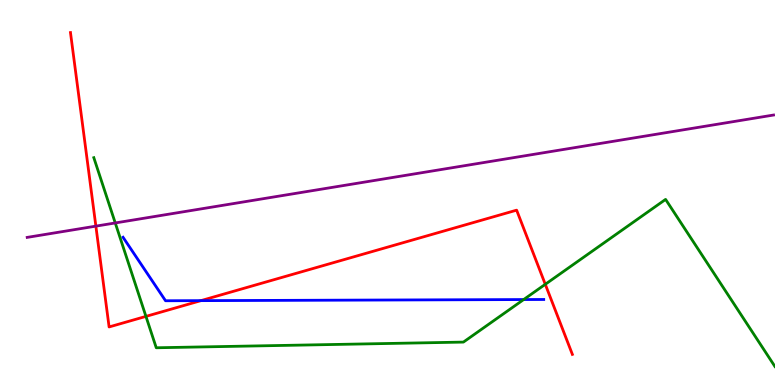[{'lines': ['blue', 'red'], 'intersections': [{'x': 2.59, 'y': 2.19}]}, {'lines': ['green', 'red'], 'intersections': [{'x': 1.88, 'y': 1.78}, {'x': 7.04, 'y': 2.62}]}, {'lines': ['purple', 'red'], 'intersections': [{'x': 1.24, 'y': 4.13}]}, {'lines': ['blue', 'green'], 'intersections': [{'x': 6.76, 'y': 2.22}]}, {'lines': ['blue', 'purple'], 'intersections': []}, {'lines': ['green', 'purple'], 'intersections': [{'x': 1.49, 'y': 4.21}]}]